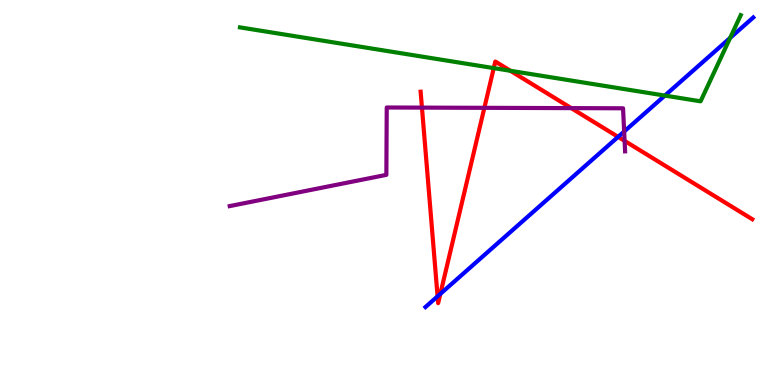[{'lines': ['blue', 'red'], 'intersections': [{'x': 5.65, 'y': 2.3}, {'x': 5.68, 'y': 2.37}, {'x': 7.98, 'y': 6.44}]}, {'lines': ['green', 'red'], 'intersections': [{'x': 6.37, 'y': 8.23}, {'x': 6.59, 'y': 8.16}]}, {'lines': ['purple', 'red'], 'intersections': [{'x': 5.44, 'y': 7.2}, {'x': 6.25, 'y': 7.2}, {'x': 7.37, 'y': 7.19}, {'x': 8.06, 'y': 6.34}]}, {'lines': ['blue', 'green'], 'intersections': [{'x': 8.58, 'y': 7.52}, {'x': 9.42, 'y': 9.01}]}, {'lines': ['blue', 'purple'], 'intersections': [{'x': 8.05, 'y': 6.58}]}, {'lines': ['green', 'purple'], 'intersections': []}]